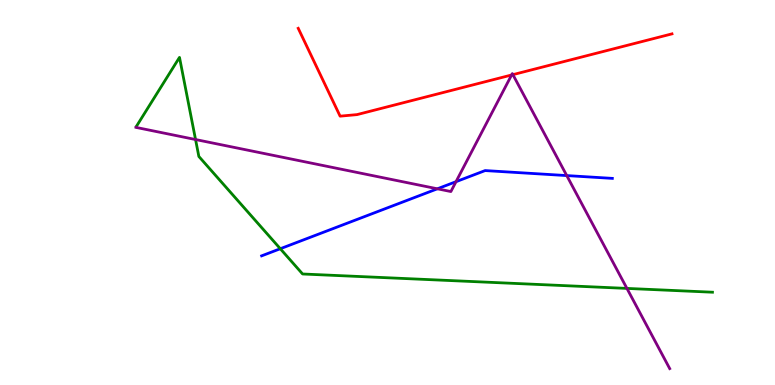[{'lines': ['blue', 'red'], 'intersections': []}, {'lines': ['green', 'red'], 'intersections': []}, {'lines': ['purple', 'red'], 'intersections': [{'x': 6.6, 'y': 8.05}, {'x': 6.62, 'y': 8.06}]}, {'lines': ['blue', 'green'], 'intersections': [{'x': 3.62, 'y': 3.54}]}, {'lines': ['blue', 'purple'], 'intersections': [{'x': 5.64, 'y': 5.1}, {'x': 5.88, 'y': 5.28}, {'x': 7.31, 'y': 5.44}]}, {'lines': ['green', 'purple'], 'intersections': [{'x': 2.52, 'y': 6.38}, {'x': 8.09, 'y': 2.51}]}]